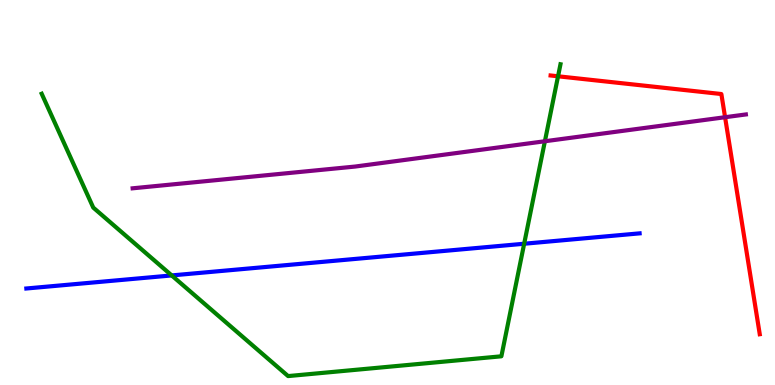[{'lines': ['blue', 'red'], 'intersections': []}, {'lines': ['green', 'red'], 'intersections': [{'x': 7.2, 'y': 8.02}]}, {'lines': ['purple', 'red'], 'intersections': [{'x': 9.36, 'y': 6.96}]}, {'lines': ['blue', 'green'], 'intersections': [{'x': 2.22, 'y': 2.85}, {'x': 6.76, 'y': 3.67}]}, {'lines': ['blue', 'purple'], 'intersections': []}, {'lines': ['green', 'purple'], 'intersections': [{'x': 7.03, 'y': 6.33}]}]